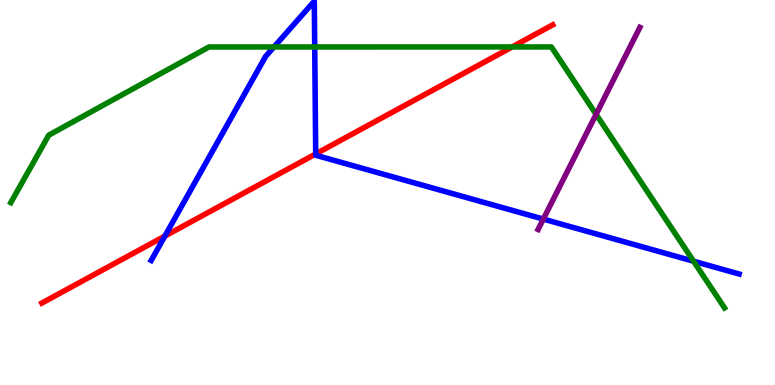[{'lines': ['blue', 'red'], 'intersections': [{'x': 2.13, 'y': 3.87}, {'x': 4.07, 'y': 6.0}]}, {'lines': ['green', 'red'], 'intersections': [{'x': 6.61, 'y': 8.78}]}, {'lines': ['purple', 'red'], 'intersections': []}, {'lines': ['blue', 'green'], 'intersections': [{'x': 3.53, 'y': 8.78}, {'x': 4.06, 'y': 8.78}, {'x': 8.95, 'y': 3.22}]}, {'lines': ['blue', 'purple'], 'intersections': [{'x': 7.01, 'y': 4.31}]}, {'lines': ['green', 'purple'], 'intersections': [{'x': 7.69, 'y': 7.03}]}]